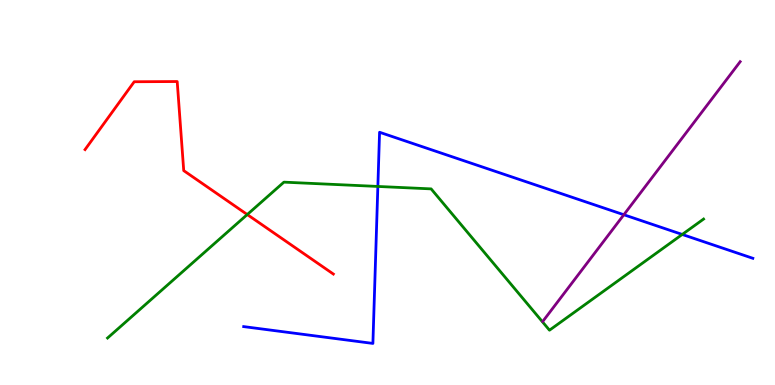[{'lines': ['blue', 'red'], 'intersections': []}, {'lines': ['green', 'red'], 'intersections': [{'x': 3.19, 'y': 4.43}]}, {'lines': ['purple', 'red'], 'intersections': []}, {'lines': ['blue', 'green'], 'intersections': [{'x': 4.88, 'y': 5.16}, {'x': 8.8, 'y': 3.91}]}, {'lines': ['blue', 'purple'], 'intersections': [{'x': 8.05, 'y': 4.42}]}, {'lines': ['green', 'purple'], 'intersections': []}]